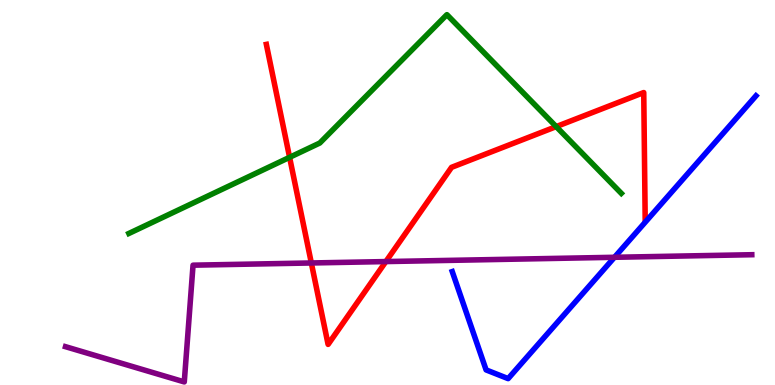[{'lines': ['blue', 'red'], 'intersections': []}, {'lines': ['green', 'red'], 'intersections': [{'x': 3.74, 'y': 5.91}, {'x': 7.18, 'y': 6.71}]}, {'lines': ['purple', 'red'], 'intersections': [{'x': 4.02, 'y': 3.17}, {'x': 4.98, 'y': 3.21}]}, {'lines': ['blue', 'green'], 'intersections': []}, {'lines': ['blue', 'purple'], 'intersections': [{'x': 7.93, 'y': 3.32}]}, {'lines': ['green', 'purple'], 'intersections': []}]